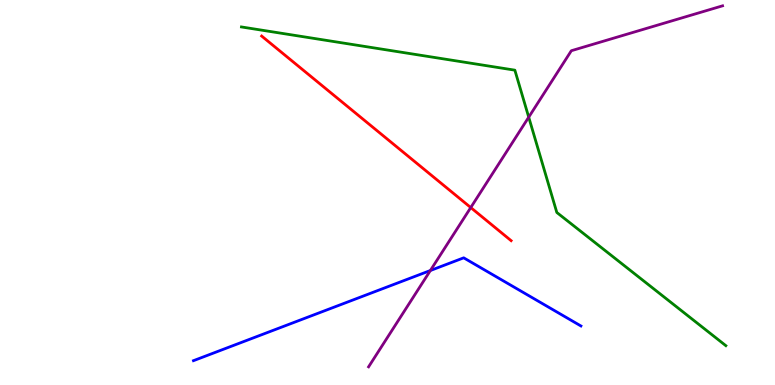[{'lines': ['blue', 'red'], 'intersections': []}, {'lines': ['green', 'red'], 'intersections': []}, {'lines': ['purple', 'red'], 'intersections': [{'x': 6.07, 'y': 4.61}]}, {'lines': ['blue', 'green'], 'intersections': []}, {'lines': ['blue', 'purple'], 'intersections': [{'x': 5.55, 'y': 2.97}]}, {'lines': ['green', 'purple'], 'intersections': [{'x': 6.82, 'y': 6.96}]}]